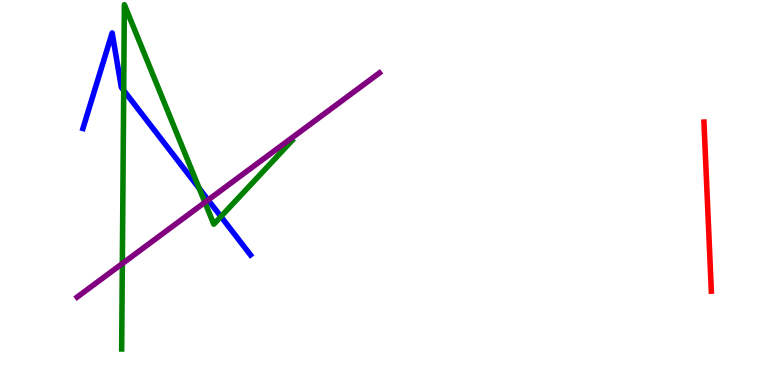[{'lines': ['blue', 'red'], 'intersections': []}, {'lines': ['green', 'red'], 'intersections': []}, {'lines': ['purple', 'red'], 'intersections': []}, {'lines': ['blue', 'green'], 'intersections': [{'x': 1.6, 'y': 7.65}, {'x': 2.57, 'y': 5.11}, {'x': 2.85, 'y': 4.37}]}, {'lines': ['blue', 'purple'], 'intersections': [{'x': 2.69, 'y': 4.81}]}, {'lines': ['green', 'purple'], 'intersections': [{'x': 1.58, 'y': 3.15}, {'x': 2.64, 'y': 4.74}]}]